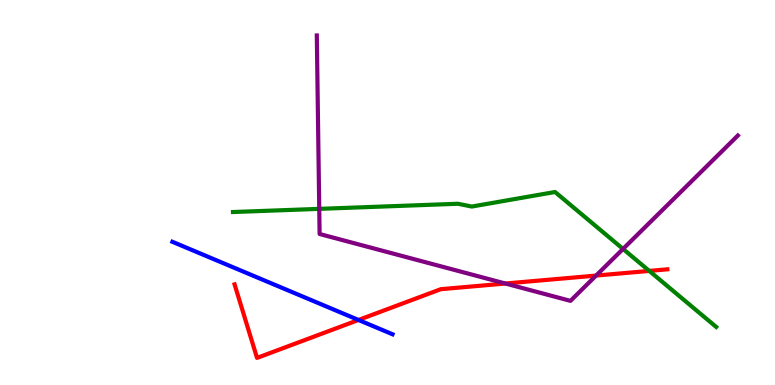[{'lines': ['blue', 'red'], 'intersections': [{'x': 4.63, 'y': 1.69}]}, {'lines': ['green', 'red'], 'intersections': [{'x': 8.38, 'y': 2.96}]}, {'lines': ['purple', 'red'], 'intersections': [{'x': 6.52, 'y': 2.64}, {'x': 7.69, 'y': 2.84}]}, {'lines': ['blue', 'green'], 'intersections': []}, {'lines': ['blue', 'purple'], 'intersections': []}, {'lines': ['green', 'purple'], 'intersections': [{'x': 4.12, 'y': 4.58}, {'x': 8.04, 'y': 3.53}]}]